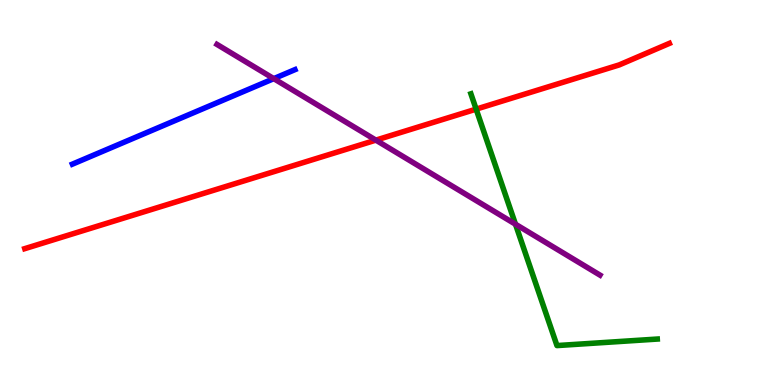[{'lines': ['blue', 'red'], 'intersections': []}, {'lines': ['green', 'red'], 'intersections': [{'x': 6.14, 'y': 7.17}]}, {'lines': ['purple', 'red'], 'intersections': [{'x': 4.85, 'y': 6.36}]}, {'lines': ['blue', 'green'], 'intersections': []}, {'lines': ['blue', 'purple'], 'intersections': [{'x': 3.53, 'y': 7.96}]}, {'lines': ['green', 'purple'], 'intersections': [{'x': 6.65, 'y': 4.18}]}]